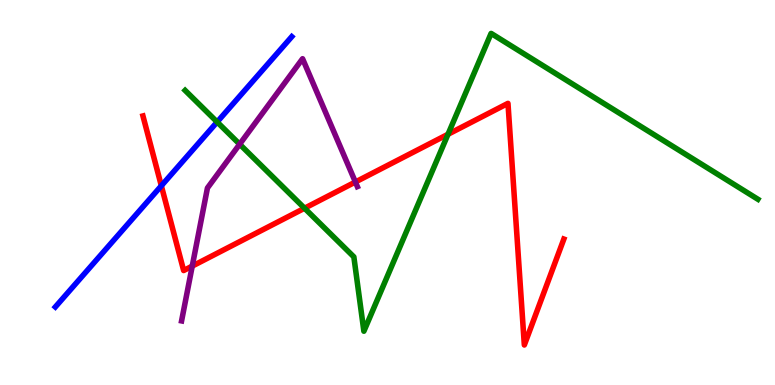[{'lines': ['blue', 'red'], 'intersections': [{'x': 2.08, 'y': 5.17}]}, {'lines': ['green', 'red'], 'intersections': [{'x': 3.93, 'y': 4.59}, {'x': 5.78, 'y': 6.51}]}, {'lines': ['purple', 'red'], 'intersections': [{'x': 2.48, 'y': 3.09}, {'x': 4.59, 'y': 5.27}]}, {'lines': ['blue', 'green'], 'intersections': [{'x': 2.8, 'y': 6.83}]}, {'lines': ['blue', 'purple'], 'intersections': []}, {'lines': ['green', 'purple'], 'intersections': [{'x': 3.09, 'y': 6.25}]}]